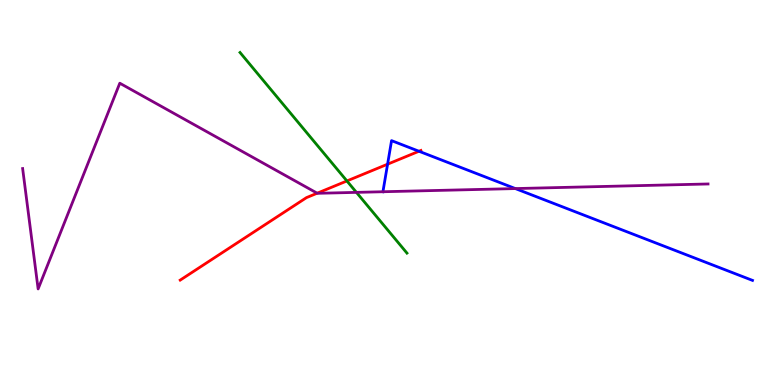[{'lines': ['blue', 'red'], 'intersections': [{'x': 5.0, 'y': 5.74}, {'x': 5.41, 'y': 6.07}]}, {'lines': ['green', 'red'], 'intersections': [{'x': 4.48, 'y': 5.3}]}, {'lines': ['purple', 'red'], 'intersections': [{'x': 4.09, 'y': 4.98}]}, {'lines': ['blue', 'green'], 'intersections': []}, {'lines': ['blue', 'purple'], 'intersections': [{'x': 4.94, 'y': 5.02}, {'x': 6.65, 'y': 5.1}]}, {'lines': ['green', 'purple'], 'intersections': [{'x': 4.6, 'y': 5.0}]}]